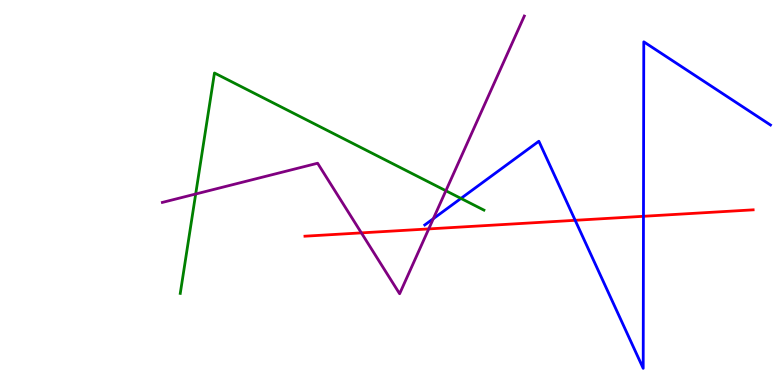[{'lines': ['blue', 'red'], 'intersections': [{'x': 7.42, 'y': 4.28}, {'x': 8.3, 'y': 4.38}]}, {'lines': ['green', 'red'], 'intersections': []}, {'lines': ['purple', 'red'], 'intersections': [{'x': 4.66, 'y': 3.95}, {'x': 5.53, 'y': 4.05}]}, {'lines': ['blue', 'green'], 'intersections': [{'x': 5.95, 'y': 4.85}]}, {'lines': ['blue', 'purple'], 'intersections': [{'x': 5.59, 'y': 4.32}]}, {'lines': ['green', 'purple'], 'intersections': [{'x': 2.52, 'y': 4.96}, {'x': 5.75, 'y': 5.05}]}]